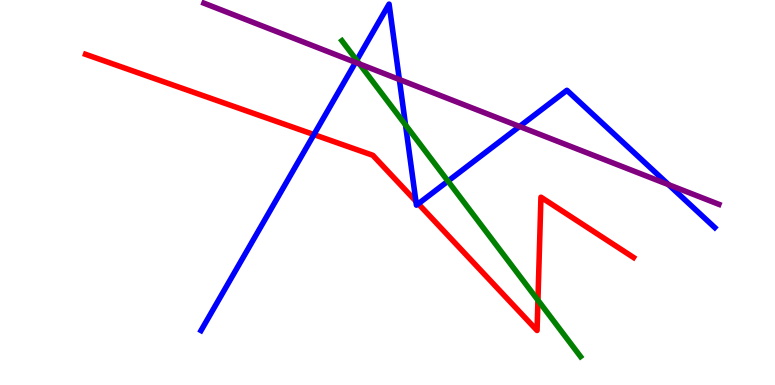[{'lines': ['blue', 'red'], 'intersections': [{'x': 4.05, 'y': 6.5}, {'x': 5.37, 'y': 4.77}, {'x': 5.4, 'y': 4.71}]}, {'lines': ['green', 'red'], 'intersections': [{'x': 6.94, 'y': 2.2}]}, {'lines': ['purple', 'red'], 'intersections': []}, {'lines': ['blue', 'green'], 'intersections': [{'x': 4.6, 'y': 8.43}, {'x': 5.23, 'y': 6.75}, {'x': 5.78, 'y': 5.3}]}, {'lines': ['blue', 'purple'], 'intersections': [{'x': 4.59, 'y': 8.38}, {'x': 5.15, 'y': 7.93}, {'x': 6.7, 'y': 6.72}, {'x': 8.63, 'y': 5.2}]}, {'lines': ['green', 'purple'], 'intersections': [{'x': 4.64, 'y': 8.34}]}]